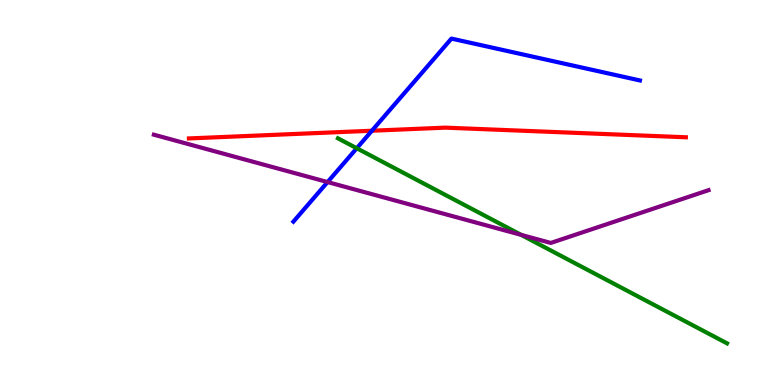[{'lines': ['blue', 'red'], 'intersections': [{'x': 4.8, 'y': 6.6}]}, {'lines': ['green', 'red'], 'intersections': []}, {'lines': ['purple', 'red'], 'intersections': []}, {'lines': ['blue', 'green'], 'intersections': [{'x': 4.6, 'y': 6.15}]}, {'lines': ['blue', 'purple'], 'intersections': [{'x': 4.23, 'y': 5.27}]}, {'lines': ['green', 'purple'], 'intersections': [{'x': 6.72, 'y': 3.9}]}]